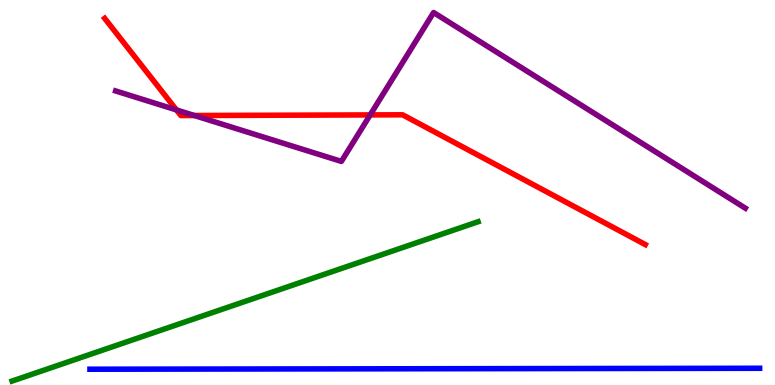[{'lines': ['blue', 'red'], 'intersections': []}, {'lines': ['green', 'red'], 'intersections': []}, {'lines': ['purple', 'red'], 'intersections': [{'x': 2.28, 'y': 7.14}, {'x': 2.51, 'y': 7.0}, {'x': 4.78, 'y': 7.02}]}, {'lines': ['blue', 'green'], 'intersections': []}, {'lines': ['blue', 'purple'], 'intersections': []}, {'lines': ['green', 'purple'], 'intersections': []}]